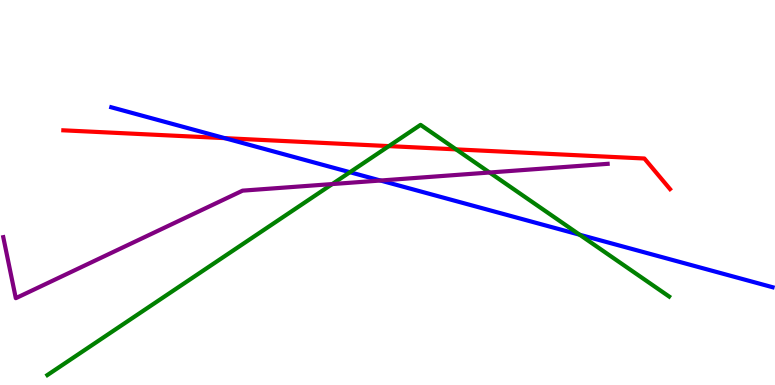[{'lines': ['blue', 'red'], 'intersections': [{'x': 2.9, 'y': 6.41}]}, {'lines': ['green', 'red'], 'intersections': [{'x': 5.02, 'y': 6.2}, {'x': 5.88, 'y': 6.12}]}, {'lines': ['purple', 'red'], 'intersections': []}, {'lines': ['blue', 'green'], 'intersections': [{'x': 4.52, 'y': 5.53}, {'x': 7.48, 'y': 3.9}]}, {'lines': ['blue', 'purple'], 'intersections': [{'x': 4.91, 'y': 5.31}]}, {'lines': ['green', 'purple'], 'intersections': [{'x': 4.29, 'y': 5.22}, {'x': 6.32, 'y': 5.52}]}]